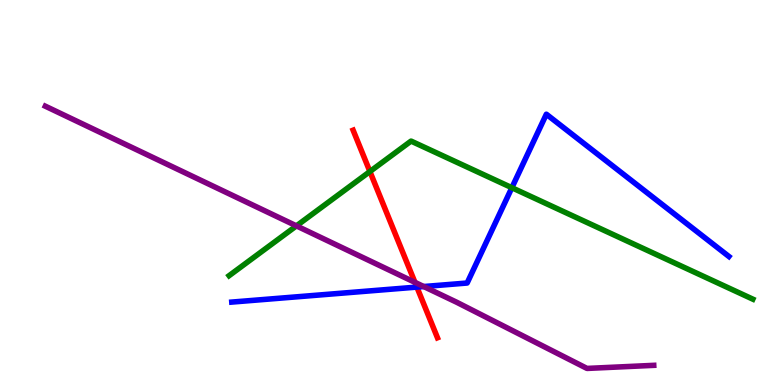[{'lines': ['blue', 'red'], 'intersections': [{'x': 5.38, 'y': 2.54}]}, {'lines': ['green', 'red'], 'intersections': [{'x': 4.77, 'y': 5.54}]}, {'lines': ['purple', 'red'], 'intersections': [{'x': 5.35, 'y': 2.67}]}, {'lines': ['blue', 'green'], 'intersections': [{'x': 6.6, 'y': 5.12}]}, {'lines': ['blue', 'purple'], 'intersections': [{'x': 5.47, 'y': 2.56}]}, {'lines': ['green', 'purple'], 'intersections': [{'x': 3.82, 'y': 4.13}]}]